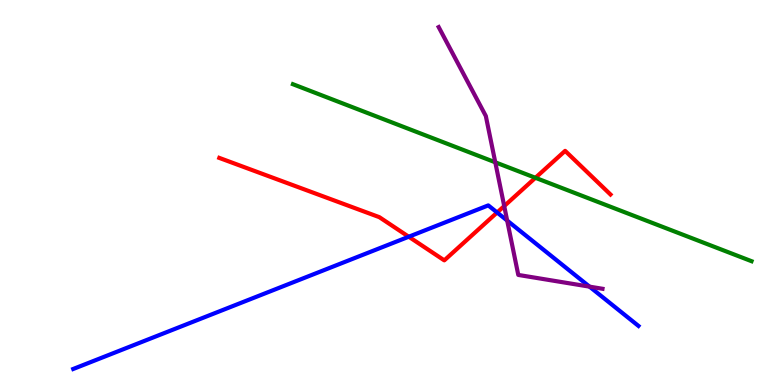[{'lines': ['blue', 'red'], 'intersections': [{'x': 5.27, 'y': 3.85}, {'x': 6.41, 'y': 4.48}]}, {'lines': ['green', 'red'], 'intersections': [{'x': 6.91, 'y': 5.38}]}, {'lines': ['purple', 'red'], 'intersections': [{'x': 6.51, 'y': 4.65}]}, {'lines': ['blue', 'green'], 'intersections': []}, {'lines': ['blue', 'purple'], 'intersections': [{'x': 6.54, 'y': 4.27}, {'x': 7.61, 'y': 2.55}]}, {'lines': ['green', 'purple'], 'intersections': [{'x': 6.39, 'y': 5.78}]}]